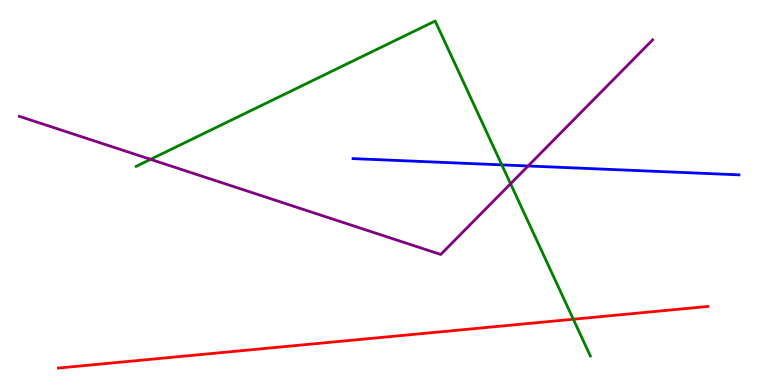[{'lines': ['blue', 'red'], 'intersections': []}, {'lines': ['green', 'red'], 'intersections': [{'x': 7.4, 'y': 1.71}]}, {'lines': ['purple', 'red'], 'intersections': []}, {'lines': ['blue', 'green'], 'intersections': [{'x': 6.48, 'y': 5.72}]}, {'lines': ['blue', 'purple'], 'intersections': [{'x': 6.81, 'y': 5.69}]}, {'lines': ['green', 'purple'], 'intersections': [{'x': 1.94, 'y': 5.86}, {'x': 6.59, 'y': 5.23}]}]